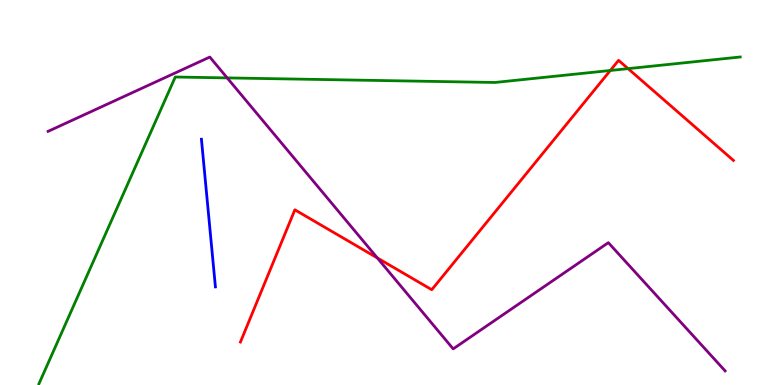[{'lines': ['blue', 'red'], 'intersections': []}, {'lines': ['green', 'red'], 'intersections': [{'x': 7.87, 'y': 8.17}, {'x': 8.1, 'y': 8.22}]}, {'lines': ['purple', 'red'], 'intersections': [{'x': 4.87, 'y': 3.3}]}, {'lines': ['blue', 'green'], 'intersections': []}, {'lines': ['blue', 'purple'], 'intersections': []}, {'lines': ['green', 'purple'], 'intersections': [{'x': 2.93, 'y': 7.98}]}]